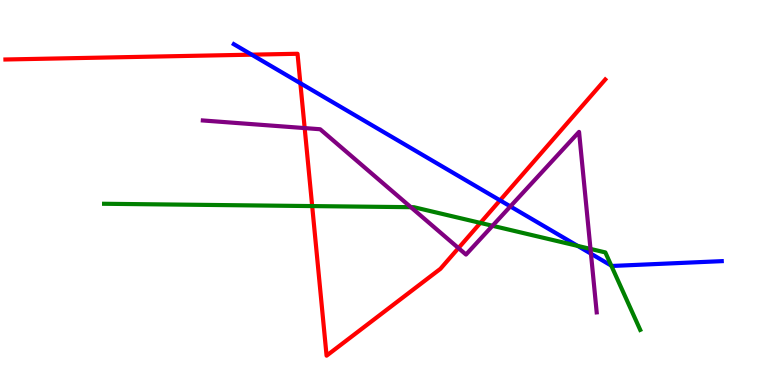[{'lines': ['blue', 'red'], 'intersections': [{'x': 3.25, 'y': 8.58}, {'x': 3.88, 'y': 7.84}, {'x': 6.45, 'y': 4.8}]}, {'lines': ['green', 'red'], 'intersections': [{'x': 4.03, 'y': 4.65}, {'x': 6.2, 'y': 4.21}]}, {'lines': ['purple', 'red'], 'intersections': [{'x': 3.93, 'y': 6.67}, {'x': 5.92, 'y': 3.56}]}, {'lines': ['blue', 'green'], 'intersections': [{'x': 7.45, 'y': 3.61}, {'x': 7.89, 'y': 3.1}]}, {'lines': ['blue', 'purple'], 'intersections': [{'x': 6.59, 'y': 4.64}, {'x': 7.63, 'y': 3.41}]}, {'lines': ['green', 'purple'], 'intersections': [{'x': 5.3, 'y': 4.62}, {'x': 6.36, 'y': 4.14}, {'x': 7.62, 'y': 3.53}]}]